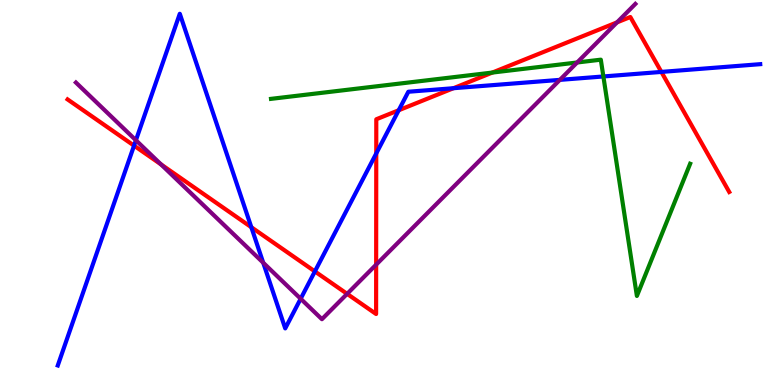[{'lines': ['blue', 'red'], 'intersections': [{'x': 1.73, 'y': 6.22}, {'x': 3.24, 'y': 4.1}, {'x': 4.06, 'y': 2.95}, {'x': 4.85, 'y': 6.02}, {'x': 5.14, 'y': 7.14}, {'x': 5.85, 'y': 7.71}, {'x': 8.53, 'y': 8.13}]}, {'lines': ['green', 'red'], 'intersections': [{'x': 6.35, 'y': 8.12}]}, {'lines': ['purple', 'red'], 'intersections': [{'x': 2.08, 'y': 5.73}, {'x': 4.48, 'y': 2.37}, {'x': 4.85, 'y': 3.13}, {'x': 7.96, 'y': 9.42}]}, {'lines': ['blue', 'green'], 'intersections': [{'x': 7.79, 'y': 8.01}]}, {'lines': ['blue', 'purple'], 'intersections': [{'x': 1.75, 'y': 6.36}, {'x': 3.4, 'y': 3.18}, {'x': 3.88, 'y': 2.24}, {'x': 7.22, 'y': 7.93}]}, {'lines': ['green', 'purple'], 'intersections': [{'x': 7.45, 'y': 8.38}]}]